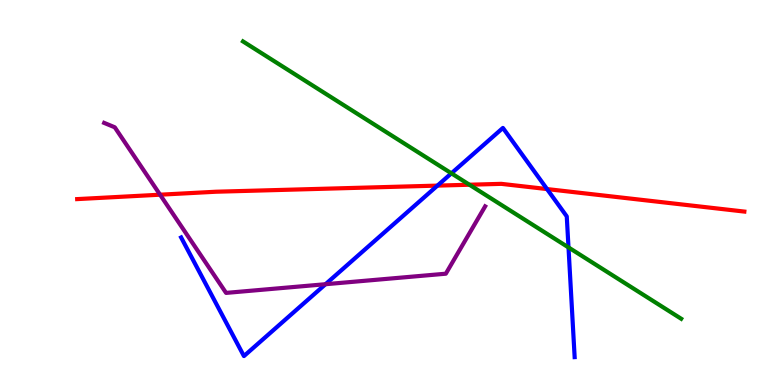[{'lines': ['blue', 'red'], 'intersections': [{'x': 5.64, 'y': 5.18}, {'x': 7.06, 'y': 5.09}]}, {'lines': ['green', 'red'], 'intersections': [{'x': 6.06, 'y': 5.2}]}, {'lines': ['purple', 'red'], 'intersections': [{'x': 2.07, 'y': 4.94}]}, {'lines': ['blue', 'green'], 'intersections': [{'x': 5.82, 'y': 5.5}, {'x': 7.34, 'y': 3.57}]}, {'lines': ['blue', 'purple'], 'intersections': [{'x': 4.2, 'y': 2.62}]}, {'lines': ['green', 'purple'], 'intersections': []}]